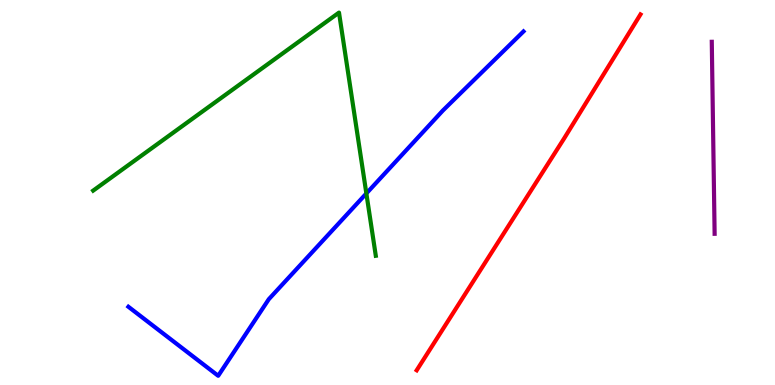[{'lines': ['blue', 'red'], 'intersections': []}, {'lines': ['green', 'red'], 'intersections': []}, {'lines': ['purple', 'red'], 'intersections': []}, {'lines': ['blue', 'green'], 'intersections': [{'x': 4.73, 'y': 4.98}]}, {'lines': ['blue', 'purple'], 'intersections': []}, {'lines': ['green', 'purple'], 'intersections': []}]